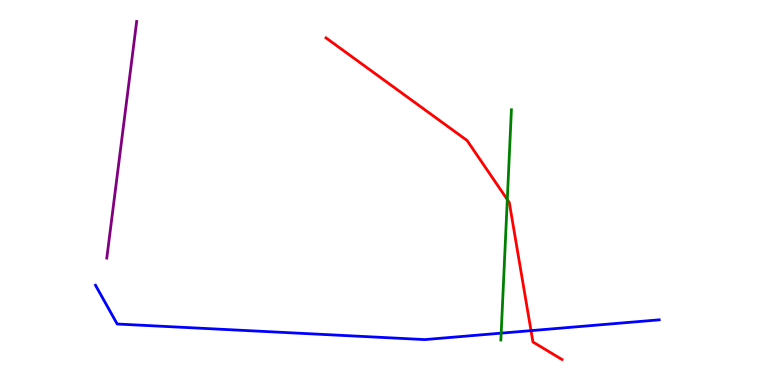[{'lines': ['blue', 'red'], 'intersections': [{'x': 6.85, 'y': 1.41}]}, {'lines': ['green', 'red'], 'intersections': [{'x': 6.55, 'y': 4.82}]}, {'lines': ['purple', 'red'], 'intersections': []}, {'lines': ['blue', 'green'], 'intersections': [{'x': 6.47, 'y': 1.35}]}, {'lines': ['blue', 'purple'], 'intersections': []}, {'lines': ['green', 'purple'], 'intersections': []}]